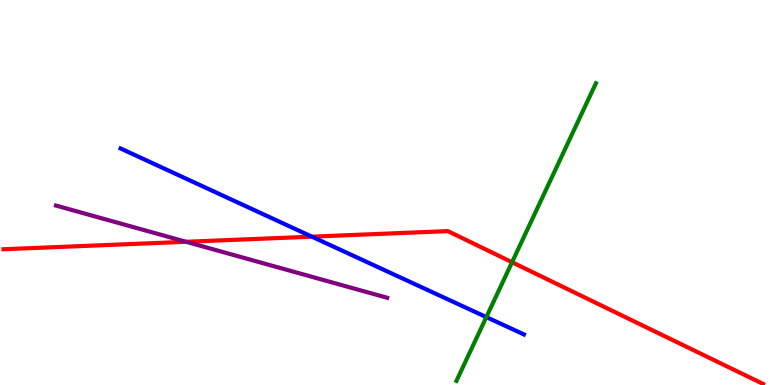[{'lines': ['blue', 'red'], 'intersections': [{'x': 4.02, 'y': 3.85}]}, {'lines': ['green', 'red'], 'intersections': [{'x': 6.61, 'y': 3.19}]}, {'lines': ['purple', 'red'], 'intersections': [{'x': 2.4, 'y': 3.72}]}, {'lines': ['blue', 'green'], 'intersections': [{'x': 6.28, 'y': 1.76}]}, {'lines': ['blue', 'purple'], 'intersections': []}, {'lines': ['green', 'purple'], 'intersections': []}]